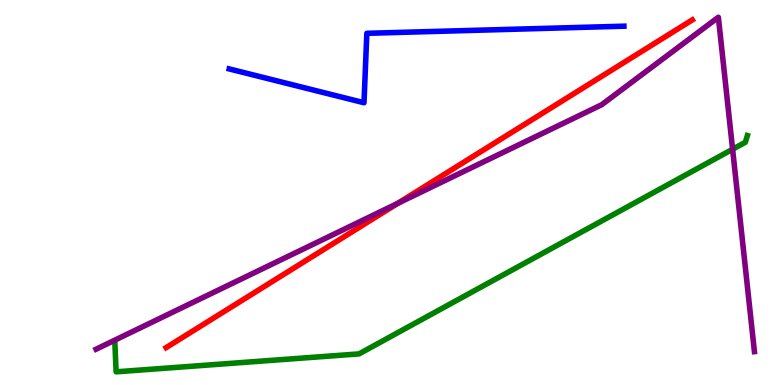[{'lines': ['blue', 'red'], 'intersections': []}, {'lines': ['green', 'red'], 'intersections': []}, {'lines': ['purple', 'red'], 'intersections': [{'x': 5.13, 'y': 4.72}]}, {'lines': ['blue', 'green'], 'intersections': []}, {'lines': ['blue', 'purple'], 'intersections': []}, {'lines': ['green', 'purple'], 'intersections': [{'x': 9.45, 'y': 6.12}]}]